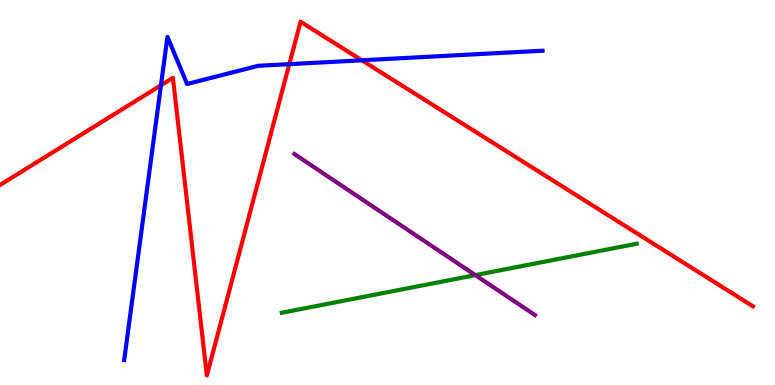[{'lines': ['blue', 'red'], 'intersections': [{'x': 2.08, 'y': 7.78}, {'x': 3.73, 'y': 8.33}, {'x': 4.67, 'y': 8.43}]}, {'lines': ['green', 'red'], 'intersections': []}, {'lines': ['purple', 'red'], 'intersections': []}, {'lines': ['blue', 'green'], 'intersections': []}, {'lines': ['blue', 'purple'], 'intersections': []}, {'lines': ['green', 'purple'], 'intersections': [{'x': 6.13, 'y': 2.85}]}]